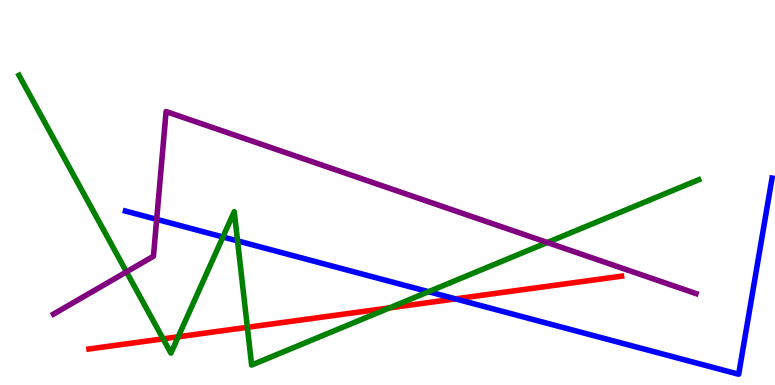[{'lines': ['blue', 'red'], 'intersections': [{'x': 5.88, 'y': 2.24}]}, {'lines': ['green', 'red'], 'intersections': [{'x': 2.1, 'y': 1.2}, {'x': 2.3, 'y': 1.25}, {'x': 3.19, 'y': 1.5}, {'x': 5.03, 'y': 2.0}]}, {'lines': ['purple', 'red'], 'intersections': []}, {'lines': ['blue', 'green'], 'intersections': [{'x': 2.88, 'y': 3.84}, {'x': 3.07, 'y': 3.74}, {'x': 5.53, 'y': 2.42}]}, {'lines': ['blue', 'purple'], 'intersections': [{'x': 2.02, 'y': 4.3}]}, {'lines': ['green', 'purple'], 'intersections': [{'x': 1.63, 'y': 2.94}, {'x': 7.06, 'y': 3.7}]}]